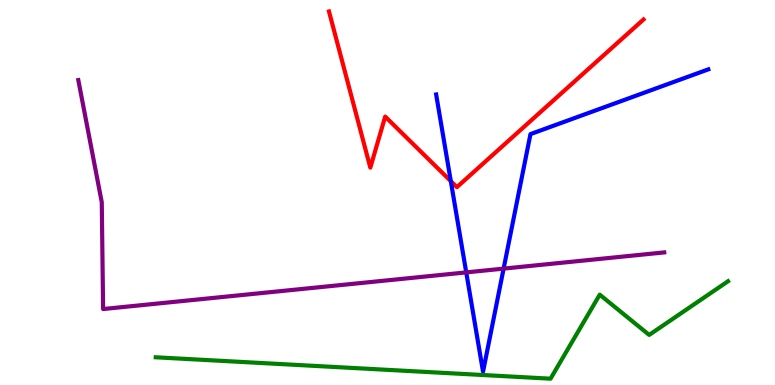[{'lines': ['blue', 'red'], 'intersections': [{'x': 5.82, 'y': 5.3}]}, {'lines': ['green', 'red'], 'intersections': []}, {'lines': ['purple', 'red'], 'intersections': []}, {'lines': ['blue', 'green'], 'intersections': []}, {'lines': ['blue', 'purple'], 'intersections': [{'x': 6.02, 'y': 2.92}, {'x': 6.5, 'y': 3.02}]}, {'lines': ['green', 'purple'], 'intersections': []}]